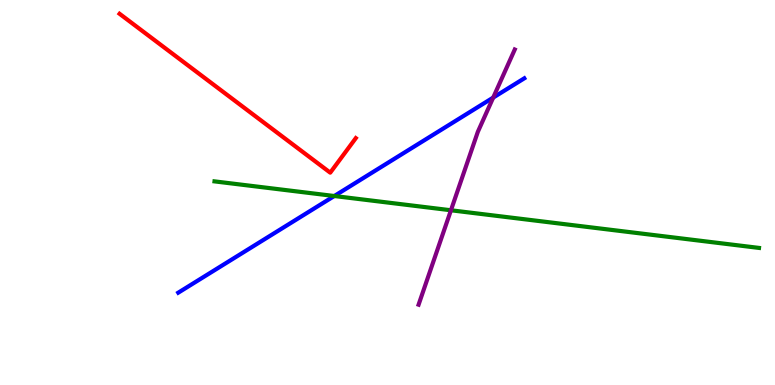[{'lines': ['blue', 'red'], 'intersections': []}, {'lines': ['green', 'red'], 'intersections': []}, {'lines': ['purple', 'red'], 'intersections': []}, {'lines': ['blue', 'green'], 'intersections': [{'x': 4.31, 'y': 4.91}]}, {'lines': ['blue', 'purple'], 'intersections': [{'x': 6.36, 'y': 7.47}]}, {'lines': ['green', 'purple'], 'intersections': [{'x': 5.82, 'y': 4.54}]}]